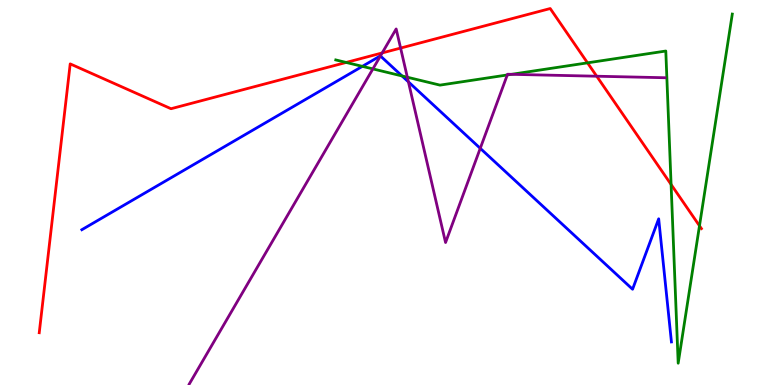[{'lines': ['blue', 'red'], 'intersections': []}, {'lines': ['green', 'red'], 'intersections': [{'x': 4.47, 'y': 8.38}, {'x': 7.58, 'y': 8.37}, {'x': 8.66, 'y': 5.21}, {'x': 9.03, 'y': 4.14}]}, {'lines': ['purple', 'red'], 'intersections': [{'x': 4.93, 'y': 8.63}, {'x': 5.17, 'y': 8.75}, {'x': 7.7, 'y': 8.02}]}, {'lines': ['blue', 'green'], 'intersections': [{'x': 4.68, 'y': 8.28}, {'x': 5.19, 'y': 8.03}]}, {'lines': ['blue', 'purple'], 'intersections': [{'x': 4.91, 'y': 8.55}, {'x': 5.27, 'y': 7.87}, {'x': 6.2, 'y': 6.15}]}, {'lines': ['green', 'purple'], 'intersections': [{'x': 4.81, 'y': 8.21}, {'x': 5.26, 'y': 7.99}, {'x': 6.55, 'y': 8.05}, {'x': 6.6, 'y': 8.07}]}]